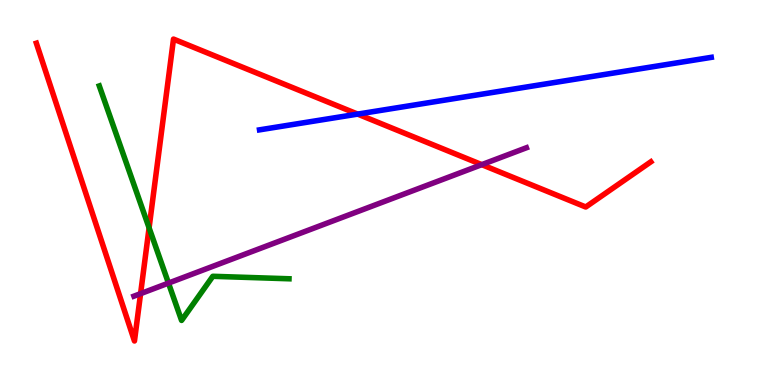[{'lines': ['blue', 'red'], 'intersections': [{'x': 4.61, 'y': 7.04}]}, {'lines': ['green', 'red'], 'intersections': [{'x': 1.92, 'y': 4.08}]}, {'lines': ['purple', 'red'], 'intersections': [{'x': 1.81, 'y': 2.37}, {'x': 6.22, 'y': 5.72}]}, {'lines': ['blue', 'green'], 'intersections': []}, {'lines': ['blue', 'purple'], 'intersections': []}, {'lines': ['green', 'purple'], 'intersections': [{'x': 2.17, 'y': 2.65}]}]